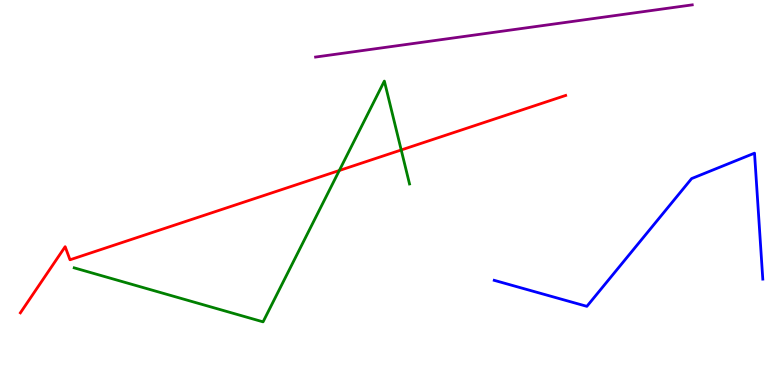[{'lines': ['blue', 'red'], 'intersections': []}, {'lines': ['green', 'red'], 'intersections': [{'x': 4.38, 'y': 5.57}, {'x': 5.18, 'y': 6.1}]}, {'lines': ['purple', 'red'], 'intersections': []}, {'lines': ['blue', 'green'], 'intersections': []}, {'lines': ['blue', 'purple'], 'intersections': []}, {'lines': ['green', 'purple'], 'intersections': []}]